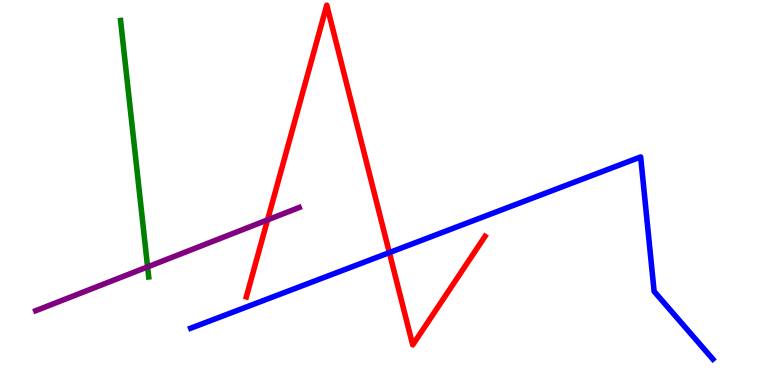[{'lines': ['blue', 'red'], 'intersections': [{'x': 5.02, 'y': 3.44}]}, {'lines': ['green', 'red'], 'intersections': []}, {'lines': ['purple', 'red'], 'intersections': [{'x': 3.45, 'y': 4.29}]}, {'lines': ['blue', 'green'], 'intersections': []}, {'lines': ['blue', 'purple'], 'intersections': []}, {'lines': ['green', 'purple'], 'intersections': [{'x': 1.9, 'y': 3.07}]}]